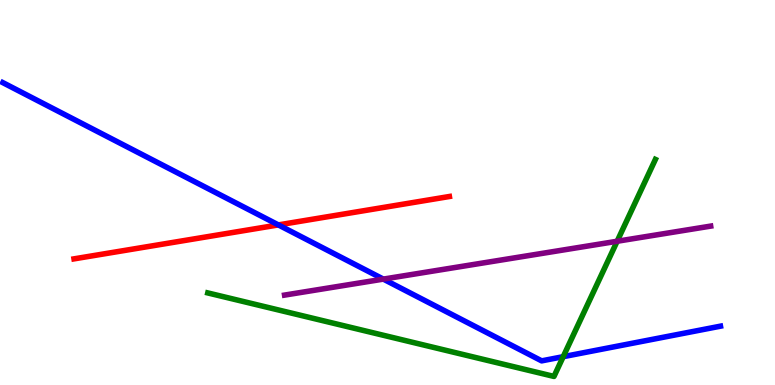[{'lines': ['blue', 'red'], 'intersections': [{'x': 3.59, 'y': 4.16}]}, {'lines': ['green', 'red'], 'intersections': []}, {'lines': ['purple', 'red'], 'intersections': []}, {'lines': ['blue', 'green'], 'intersections': [{'x': 7.27, 'y': 0.736}]}, {'lines': ['blue', 'purple'], 'intersections': [{'x': 4.95, 'y': 2.75}]}, {'lines': ['green', 'purple'], 'intersections': [{'x': 7.96, 'y': 3.73}]}]